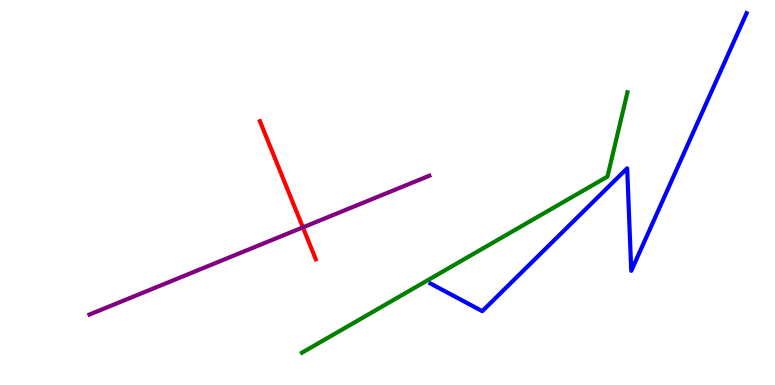[{'lines': ['blue', 'red'], 'intersections': []}, {'lines': ['green', 'red'], 'intersections': []}, {'lines': ['purple', 'red'], 'intersections': [{'x': 3.91, 'y': 4.09}]}, {'lines': ['blue', 'green'], 'intersections': []}, {'lines': ['blue', 'purple'], 'intersections': []}, {'lines': ['green', 'purple'], 'intersections': []}]